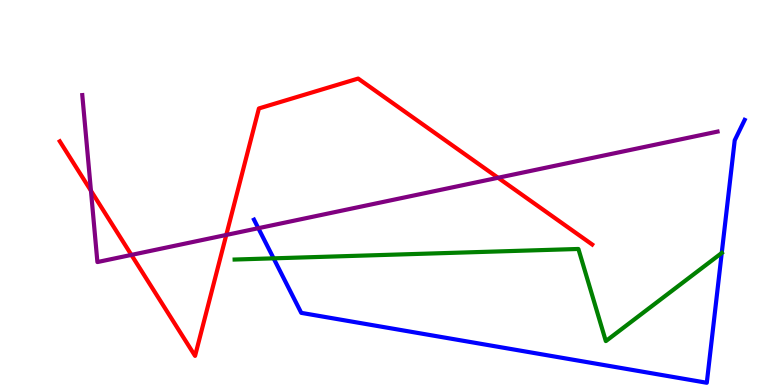[{'lines': ['blue', 'red'], 'intersections': []}, {'lines': ['green', 'red'], 'intersections': []}, {'lines': ['purple', 'red'], 'intersections': [{'x': 1.17, 'y': 5.05}, {'x': 1.7, 'y': 3.38}, {'x': 2.92, 'y': 3.9}, {'x': 6.43, 'y': 5.38}]}, {'lines': ['blue', 'green'], 'intersections': [{'x': 3.53, 'y': 3.29}, {'x': 9.31, 'y': 3.43}]}, {'lines': ['blue', 'purple'], 'intersections': [{'x': 3.33, 'y': 4.07}]}, {'lines': ['green', 'purple'], 'intersections': []}]